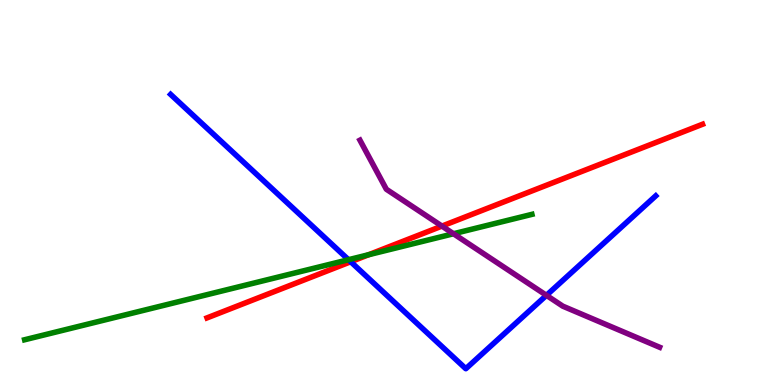[{'lines': ['blue', 'red'], 'intersections': [{'x': 4.53, 'y': 3.2}]}, {'lines': ['green', 'red'], 'intersections': [{'x': 4.76, 'y': 3.38}]}, {'lines': ['purple', 'red'], 'intersections': [{'x': 5.7, 'y': 4.13}]}, {'lines': ['blue', 'green'], 'intersections': [{'x': 4.5, 'y': 3.25}]}, {'lines': ['blue', 'purple'], 'intersections': [{'x': 7.05, 'y': 2.33}]}, {'lines': ['green', 'purple'], 'intersections': [{'x': 5.85, 'y': 3.93}]}]